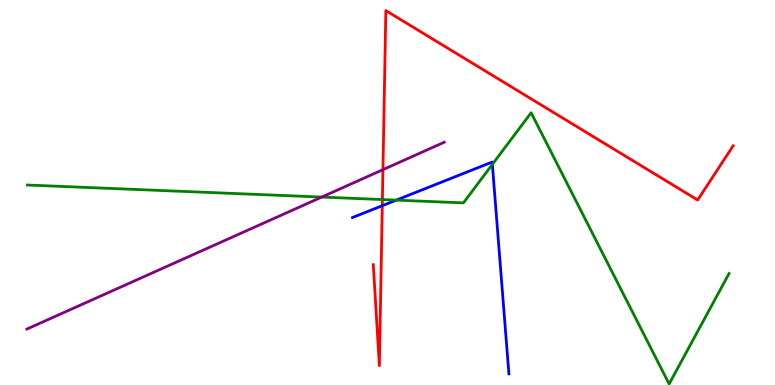[{'lines': ['blue', 'red'], 'intersections': [{'x': 4.93, 'y': 4.66}]}, {'lines': ['green', 'red'], 'intersections': [{'x': 4.93, 'y': 4.82}]}, {'lines': ['purple', 'red'], 'intersections': [{'x': 4.94, 'y': 5.59}]}, {'lines': ['blue', 'green'], 'intersections': [{'x': 5.11, 'y': 4.8}, {'x': 6.35, 'y': 5.73}]}, {'lines': ['blue', 'purple'], 'intersections': []}, {'lines': ['green', 'purple'], 'intersections': [{'x': 4.15, 'y': 4.88}]}]